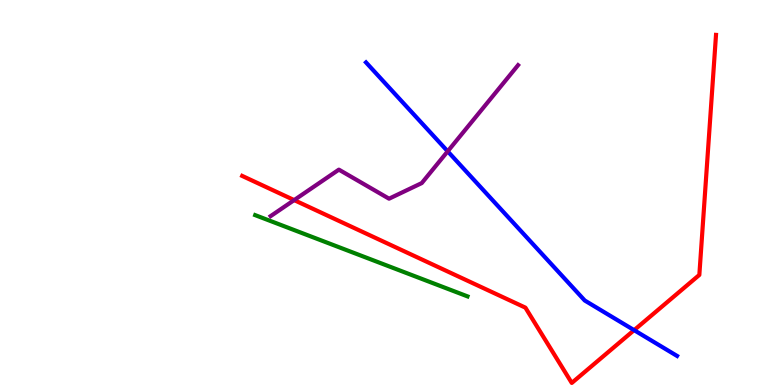[{'lines': ['blue', 'red'], 'intersections': [{'x': 8.18, 'y': 1.42}]}, {'lines': ['green', 'red'], 'intersections': []}, {'lines': ['purple', 'red'], 'intersections': [{'x': 3.8, 'y': 4.8}]}, {'lines': ['blue', 'green'], 'intersections': []}, {'lines': ['blue', 'purple'], 'intersections': [{'x': 5.78, 'y': 6.07}]}, {'lines': ['green', 'purple'], 'intersections': []}]